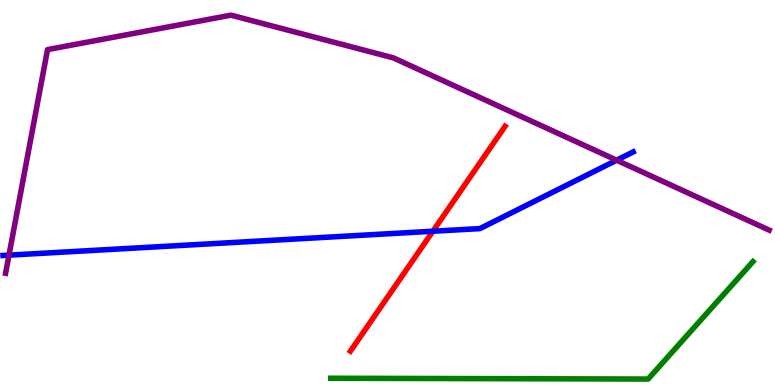[{'lines': ['blue', 'red'], 'intersections': [{'x': 5.59, 'y': 3.99}]}, {'lines': ['green', 'red'], 'intersections': []}, {'lines': ['purple', 'red'], 'intersections': []}, {'lines': ['blue', 'green'], 'intersections': []}, {'lines': ['blue', 'purple'], 'intersections': [{'x': 0.116, 'y': 3.37}, {'x': 7.96, 'y': 5.84}]}, {'lines': ['green', 'purple'], 'intersections': []}]